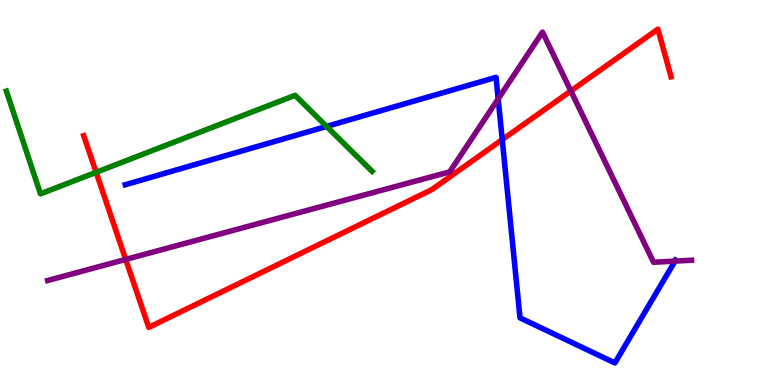[{'lines': ['blue', 'red'], 'intersections': [{'x': 6.48, 'y': 6.37}]}, {'lines': ['green', 'red'], 'intersections': [{'x': 1.24, 'y': 5.52}]}, {'lines': ['purple', 'red'], 'intersections': [{'x': 1.62, 'y': 3.26}, {'x': 7.37, 'y': 7.64}]}, {'lines': ['blue', 'green'], 'intersections': [{'x': 4.21, 'y': 6.72}]}, {'lines': ['blue', 'purple'], 'intersections': [{'x': 6.43, 'y': 7.43}, {'x': 8.71, 'y': 3.22}]}, {'lines': ['green', 'purple'], 'intersections': []}]